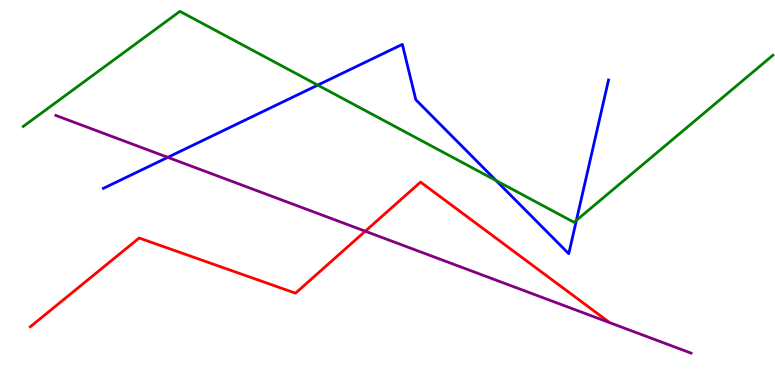[{'lines': ['blue', 'red'], 'intersections': []}, {'lines': ['green', 'red'], 'intersections': []}, {'lines': ['purple', 'red'], 'intersections': [{'x': 4.71, 'y': 3.99}]}, {'lines': ['blue', 'green'], 'intersections': [{'x': 4.1, 'y': 7.79}, {'x': 6.4, 'y': 5.31}, {'x': 7.44, 'y': 4.28}]}, {'lines': ['blue', 'purple'], 'intersections': [{'x': 2.17, 'y': 5.91}]}, {'lines': ['green', 'purple'], 'intersections': []}]